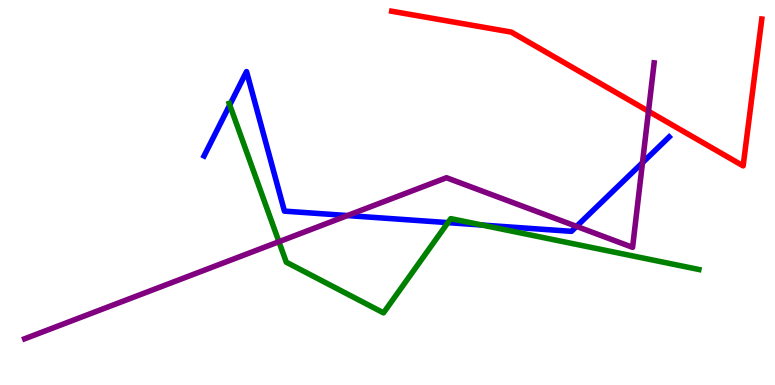[{'lines': ['blue', 'red'], 'intersections': []}, {'lines': ['green', 'red'], 'intersections': []}, {'lines': ['purple', 'red'], 'intersections': [{'x': 8.37, 'y': 7.11}]}, {'lines': ['blue', 'green'], 'intersections': [{'x': 2.96, 'y': 7.27}, {'x': 5.78, 'y': 4.22}, {'x': 6.22, 'y': 4.15}]}, {'lines': ['blue', 'purple'], 'intersections': [{'x': 4.48, 'y': 4.4}, {'x': 7.44, 'y': 4.12}, {'x': 8.29, 'y': 5.77}]}, {'lines': ['green', 'purple'], 'intersections': [{'x': 3.6, 'y': 3.72}]}]